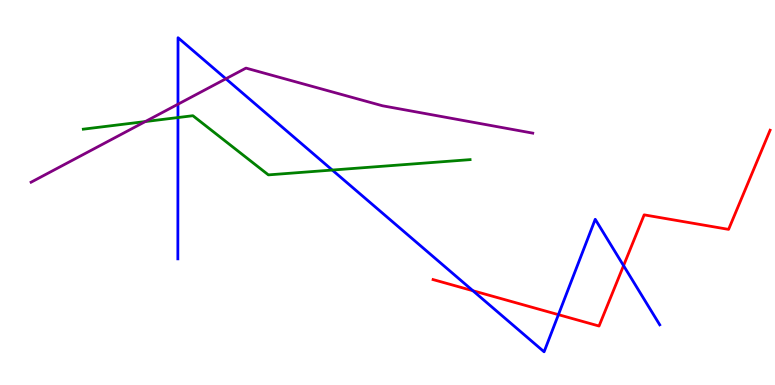[{'lines': ['blue', 'red'], 'intersections': [{'x': 6.1, 'y': 2.45}, {'x': 7.21, 'y': 1.83}, {'x': 8.05, 'y': 3.1}]}, {'lines': ['green', 'red'], 'intersections': []}, {'lines': ['purple', 'red'], 'intersections': []}, {'lines': ['blue', 'green'], 'intersections': [{'x': 2.3, 'y': 6.95}, {'x': 4.29, 'y': 5.58}]}, {'lines': ['blue', 'purple'], 'intersections': [{'x': 2.3, 'y': 7.29}, {'x': 2.91, 'y': 7.95}]}, {'lines': ['green', 'purple'], 'intersections': [{'x': 1.87, 'y': 6.84}]}]